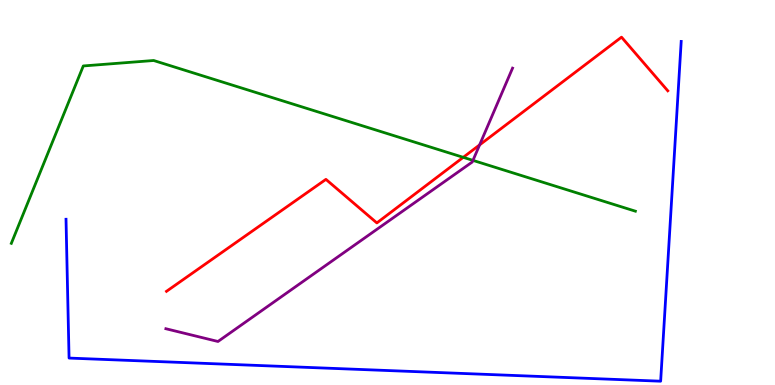[{'lines': ['blue', 'red'], 'intersections': []}, {'lines': ['green', 'red'], 'intersections': [{'x': 5.98, 'y': 5.91}]}, {'lines': ['purple', 'red'], 'intersections': [{'x': 6.19, 'y': 6.24}]}, {'lines': ['blue', 'green'], 'intersections': []}, {'lines': ['blue', 'purple'], 'intersections': []}, {'lines': ['green', 'purple'], 'intersections': [{'x': 6.1, 'y': 5.83}]}]